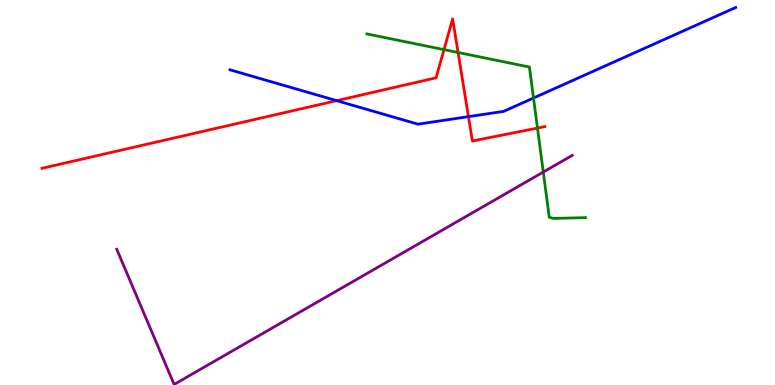[{'lines': ['blue', 'red'], 'intersections': [{'x': 4.34, 'y': 7.39}, {'x': 6.04, 'y': 6.97}]}, {'lines': ['green', 'red'], 'intersections': [{'x': 5.73, 'y': 8.71}, {'x': 5.91, 'y': 8.64}, {'x': 6.94, 'y': 6.67}]}, {'lines': ['purple', 'red'], 'intersections': []}, {'lines': ['blue', 'green'], 'intersections': [{'x': 6.88, 'y': 7.45}]}, {'lines': ['blue', 'purple'], 'intersections': []}, {'lines': ['green', 'purple'], 'intersections': [{'x': 7.01, 'y': 5.53}]}]